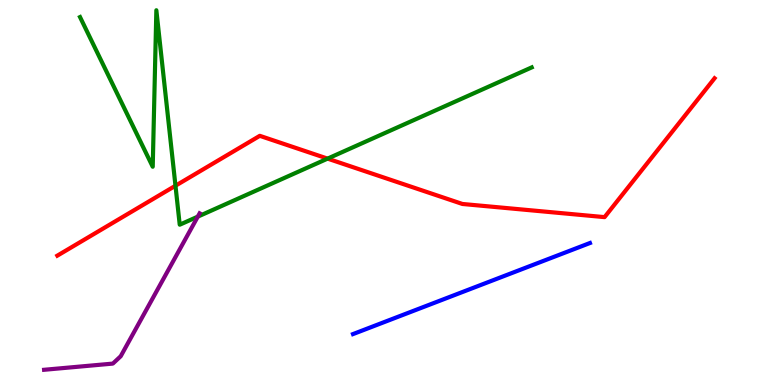[{'lines': ['blue', 'red'], 'intersections': []}, {'lines': ['green', 'red'], 'intersections': [{'x': 2.26, 'y': 5.18}, {'x': 4.23, 'y': 5.88}]}, {'lines': ['purple', 'red'], 'intersections': []}, {'lines': ['blue', 'green'], 'intersections': []}, {'lines': ['blue', 'purple'], 'intersections': []}, {'lines': ['green', 'purple'], 'intersections': [{'x': 2.55, 'y': 4.37}]}]